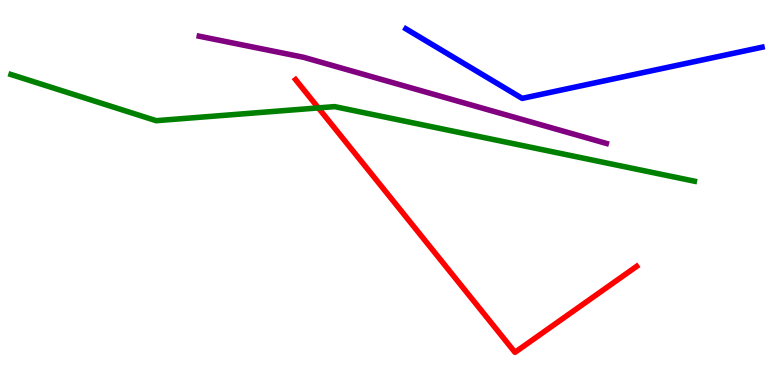[{'lines': ['blue', 'red'], 'intersections': []}, {'lines': ['green', 'red'], 'intersections': [{'x': 4.11, 'y': 7.2}]}, {'lines': ['purple', 'red'], 'intersections': []}, {'lines': ['blue', 'green'], 'intersections': []}, {'lines': ['blue', 'purple'], 'intersections': []}, {'lines': ['green', 'purple'], 'intersections': []}]